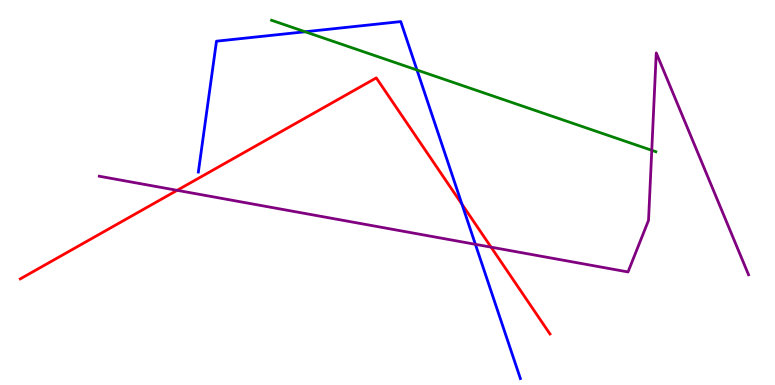[{'lines': ['blue', 'red'], 'intersections': [{'x': 5.96, 'y': 4.7}]}, {'lines': ['green', 'red'], 'intersections': []}, {'lines': ['purple', 'red'], 'intersections': [{'x': 2.29, 'y': 5.06}, {'x': 6.34, 'y': 3.58}]}, {'lines': ['blue', 'green'], 'intersections': [{'x': 3.94, 'y': 9.18}, {'x': 5.38, 'y': 8.18}]}, {'lines': ['blue', 'purple'], 'intersections': [{'x': 6.13, 'y': 3.65}]}, {'lines': ['green', 'purple'], 'intersections': [{'x': 8.41, 'y': 6.1}]}]